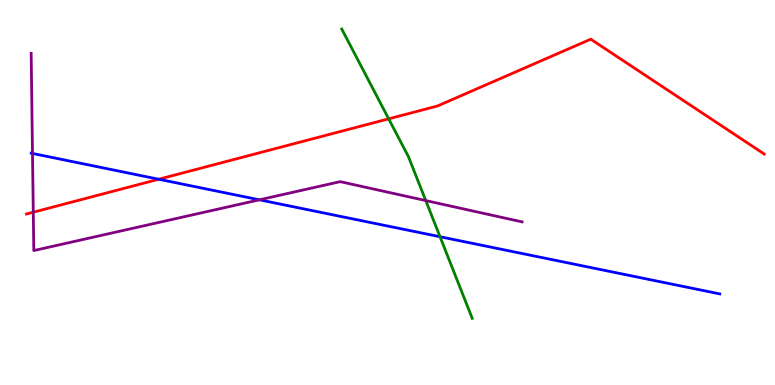[{'lines': ['blue', 'red'], 'intersections': [{'x': 2.05, 'y': 5.34}]}, {'lines': ['green', 'red'], 'intersections': [{'x': 5.02, 'y': 6.91}]}, {'lines': ['purple', 'red'], 'intersections': [{'x': 0.429, 'y': 4.49}]}, {'lines': ['blue', 'green'], 'intersections': [{'x': 5.68, 'y': 3.85}]}, {'lines': ['blue', 'purple'], 'intersections': [{'x': 0.419, 'y': 6.01}, {'x': 3.35, 'y': 4.81}]}, {'lines': ['green', 'purple'], 'intersections': [{'x': 5.49, 'y': 4.79}]}]